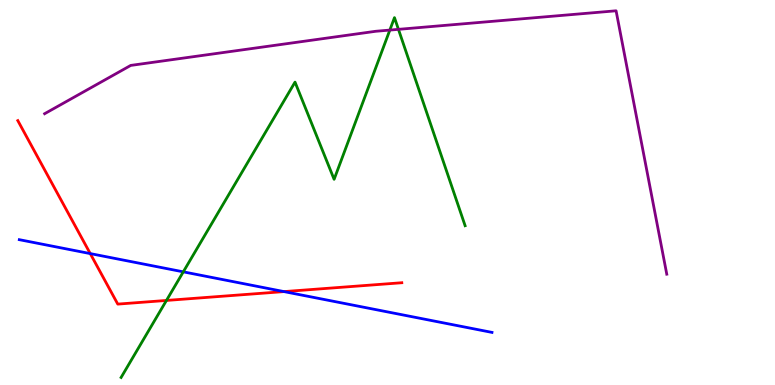[{'lines': ['blue', 'red'], 'intersections': [{'x': 1.16, 'y': 3.41}, {'x': 3.66, 'y': 2.43}]}, {'lines': ['green', 'red'], 'intersections': [{'x': 2.15, 'y': 2.2}]}, {'lines': ['purple', 'red'], 'intersections': []}, {'lines': ['blue', 'green'], 'intersections': [{'x': 2.37, 'y': 2.94}]}, {'lines': ['blue', 'purple'], 'intersections': []}, {'lines': ['green', 'purple'], 'intersections': [{'x': 5.03, 'y': 9.22}, {'x': 5.14, 'y': 9.24}]}]